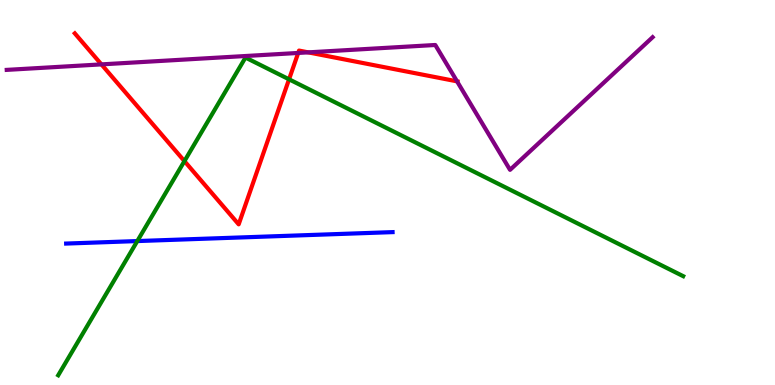[{'lines': ['blue', 'red'], 'intersections': []}, {'lines': ['green', 'red'], 'intersections': [{'x': 2.38, 'y': 5.81}, {'x': 3.73, 'y': 7.94}]}, {'lines': ['purple', 'red'], 'intersections': [{'x': 1.31, 'y': 8.33}, {'x': 3.85, 'y': 8.62}, {'x': 3.98, 'y': 8.64}, {'x': 5.9, 'y': 7.89}]}, {'lines': ['blue', 'green'], 'intersections': [{'x': 1.77, 'y': 3.74}]}, {'lines': ['blue', 'purple'], 'intersections': []}, {'lines': ['green', 'purple'], 'intersections': []}]